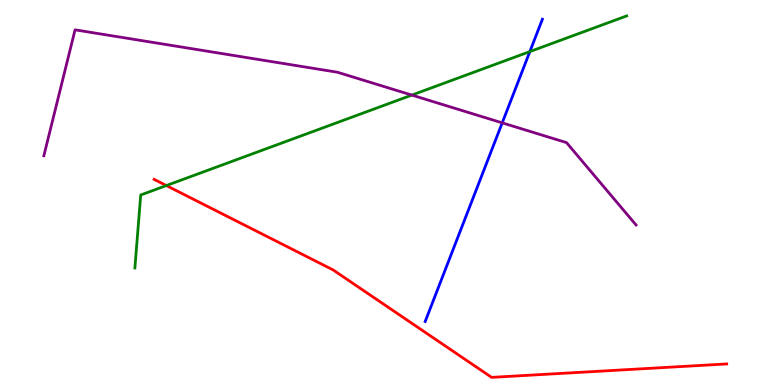[{'lines': ['blue', 'red'], 'intersections': []}, {'lines': ['green', 'red'], 'intersections': [{'x': 2.15, 'y': 5.18}]}, {'lines': ['purple', 'red'], 'intersections': []}, {'lines': ['blue', 'green'], 'intersections': [{'x': 6.84, 'y': 8.66}]}, {'lines': ['blue', 'purple'], 'intersections': [{'x': 6.48, 'y': 6.81}]}, {'lines': ['green', 'purple'], 'intersections': [{'x': 5.31, 'y': 7.53}]}]